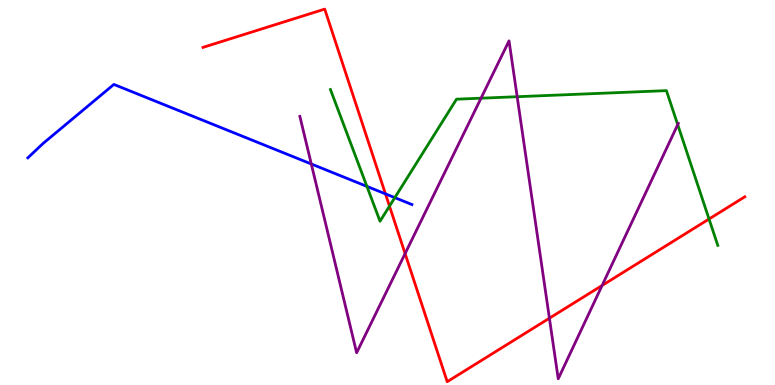[{'lines': ['blue', 'red'], 'intersections': [{'x': 4.97, 'y': 4.96}]}, {'lines': ['green', 'red'], 'intersections': [{'x': 5.03, 'y': 4.65}, {'x': 9.15, 'y': 4.31}]}, {'lines': ['purple', 'red'], 'intersections': [{'x': 5.23, 'y': 3.41}, {'x': 7.09, 'y': 1.73}, {'x': 7.77, 'y': 2.59}]}, {'lines': ['blue', 'green'], 'intersections': [{'x': 4.73, 'y': 5.16}, {'x': 5.09, 'y': 4.87}]}, {'lines': ['blue', 'purple'], 'intersections': [{'x': 4.02, 'y': 5.74}]}, {'lines': ['green', 'purple'], 'intersections': [{'x': 6.21, 'y': 7.45}, {'x': 6.67, 'y': 7.49}, {'x': 8.74, 'y': 6.76}]}]